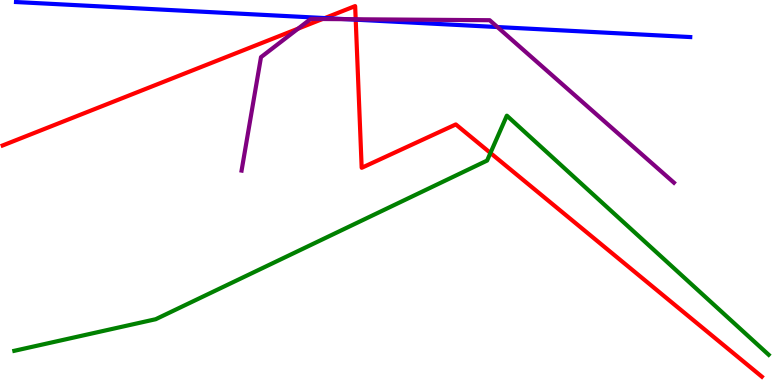[{'lines': ['blue', 'red'], 'intersections': [{'x': 4.19, 'y': 9.53}, {'x': 4.59, 'y': 9.49}]}, {'lines': ['green', 'red'], 'intersections': [{'x': 6.33, 'y': 6.03}]}, {'lines': ['purple', 'red'], 'intersections': [{'x': 3.85, 'y': 9.26}, {'x': 4.16, 'y': 9.51}, {'x': 4.59, 'y': 9.5}]}, {'lines': ['blue', 'green'], 'intersections': []}, {'lines': ['blue', 'purple'], 'intersections': [{'x': 4.47, 'y': 9.5}, {'x': 6.42, 'y': 9.3}]}, {'lines': ['green', 'purple'], 'intersections': []}]